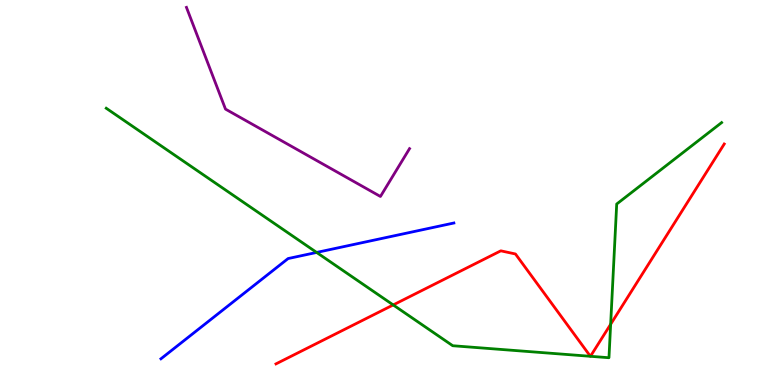[{'lines': ['blue', 'red'], 'intersections': []}, {'lines': ['green', 'red'], 'intersections': [{'x': 5.07, 'y': 2.08}, {'x': 7.62, 'y': 0.745}, {'x': 7.62, 'y': 0.745}, {'x': 7.88, 'y': 1.58}]}, {'lines': ['purple', 'red'], 'intersections': []}, {'lines': ['blue', 'green'], 'intersections': [{'x': 4.09, 'y': 3.44}]}, {'lines': ['blue', 'purple'], 'intersections': []}, {'lines': ['green', 'purple'], 'intersections': []}]